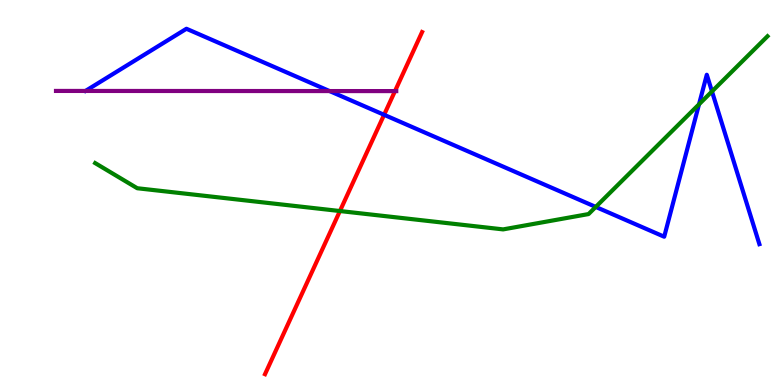[{'lines': ['blue', 'red'], 'intersections': [{'x': 4.96, 'y': 7.02}]}, {'lines': ['green', 'red'], 'intersections': [{'x': 4.39, 'y': 4.52}]}, {'lines': ['purple', 'red'], 'intersections': [{'x': 5.1, 'y': 7.63}]}, {'lines': ['blue', 'green'], 'intersections': [{'x': 7.69, 'y': 4.63}, {'x': 9.02, 'y': 7.29}, {'x': 9.19, 'y': 7.63}]}, {'lines': ['blue', 'purple'], 'intersections': [{'x': 4.25, 'y': 7.63}]}, {'lines': ['green', 'purple'], 'intersections': []}]